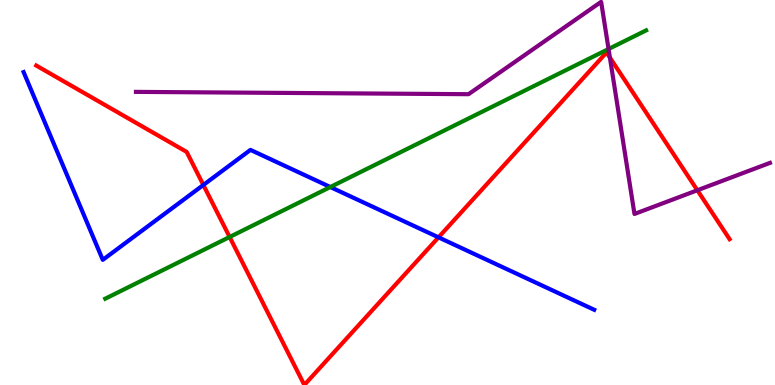[{'lines': ['blue', 'red'], 'intersections': [{'x': 2.62, 'y': 5.2}, {'x': 5.66, 'y': 3.84}]}, {'lines': ['green', 'red'], 'intersections': [{'x': 2.96, 'y': 3.84}]}, {'lines': ['purple', 'red'], 'intersections': [{'x': 7.87, 'y': 8.5}, {'x': 9.0, 'y': 5.06}]}, {'lines': ['blue', 'green'], 'intersections': [{'x': 4.26, 'y': 5.14}]}, {'lines': ['blue', 'purple'], 'intersections': []}, {'lines': ['green', 'purple'], 'intersections': [{'x': 7.85, 'y': 8.73}]}]